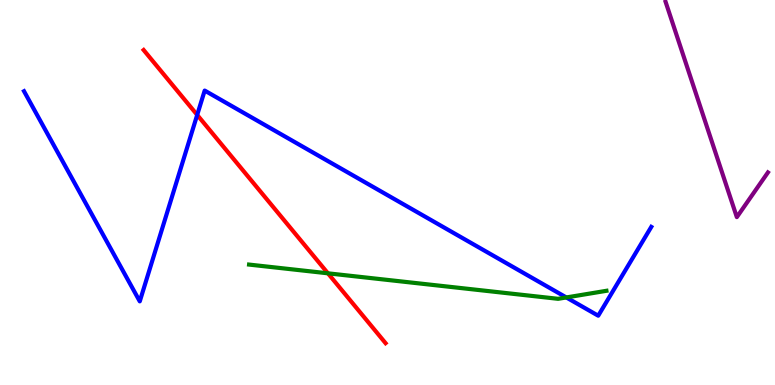[{'lines': ['blue', 'red'], 'intersections': [{'x': 2.54, 'y': 7.02}]}, {'lines': ['green', 'red'], 'intersections': [{'x': 4.23, 'y': 2.9}]}, {'lines': ['purple', 'red'], 'intersections': []}, {'lines': ['blue', 'green'], 'intersections': [{'x': 7.31, 'y': 2.27}]}, {'lines': ['blue', 'purple'], 'intersections': []}, {'lines': ['green', 'purple'], 'intersections': []}]